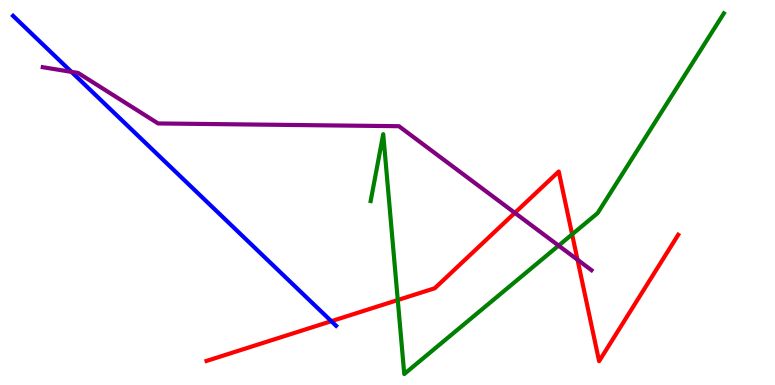[{'lines': ['blue', 'red'], 'intersections': [{'x': 4.28, 'y': 1.66}]}, {'lines': ['green', 'red'], 'intersections': [{'x': 5.13, 'y': 2.21}, {'x': 7.38, 'y': 3.91}]}, {'lines': ['purple', 'red'], 'intersections': [{'x': 6.64, 'y': 4.47}, {'x': 7.45, 'y': 3.25}]}, {'lines': ['blue', 'green'], 'intersections': []}, {'lines': ['blue', 'purple'], 'intersections': [{'x': 0.922, 'y': 8.13}]}, {'lines': ['green', 'purple'], 'intersections': [{'x': 7.21, 'y': 3.62}]}]